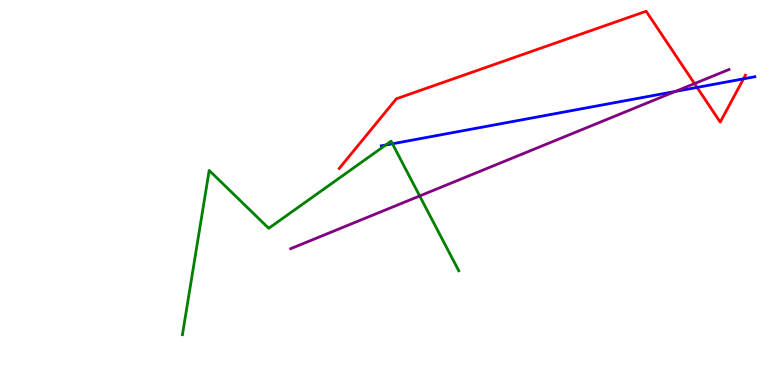[{'lines': ['blue', 'red'], 'intersections': [{'x': 8.99, 'y': 7.73}, {'x': 9.59, 'y': 7.95}]}, {'lines': ['green', 'red'], 'intersections': []}, {'lines': ['purple', 'red'], 'intersections': [{'x': 8.96, 'y': 7.83}]}, {'lines': ['blue', 'green'], 'intersections': [{'x': 4.98, 'y': 6.23}, {'x': 5.06, 'y': 6.27}]}, {'lines': ['blue', 'purple'], 'intersections': [{'x': 8.71, 'y': 7.62}]}, {'lines': ['green', 'purple'], 'intersections': [{'x': 5.42, 'y': 4.91}]}]